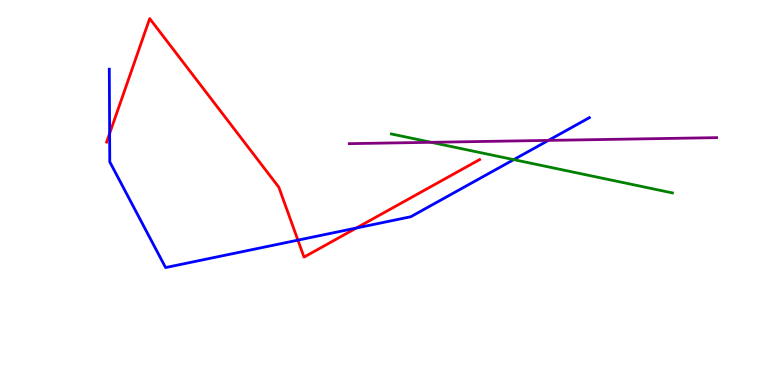[{'lines': ['blue', 'red'], 'intersections': [{'x': 1.41, 'y': 6.53}, {'x': 3.84, 'y': 3.76}, {'x': 4.6, 'y': 4.08}]}, {'lines': ['green', 'red'], 'intersections': []}, {'lines': ['purple', 'red'], 'intersections': []}, {'lines': ['blue', 'green'], 'intersections': [{'x': 6.63, 'y': 5.85}]}, {'lines': ['blue', 'purple'], 'intersections': [{'x': 7.08, 'y': 6.35}]}, {'lines': ['green', 'purple'], 'intersections': [{'x': 5.56, 'y': 6.3}]}]